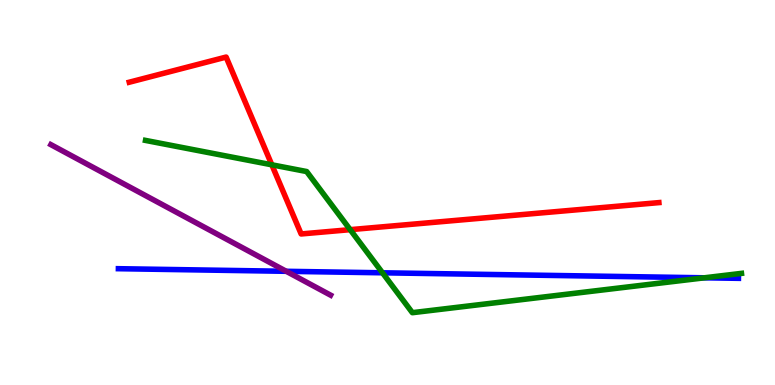[{'lines': ['blue', 'red'], 'intersections': []}, {'lines': ['green', 'red'], 'intersections': [{'x': 3.51, 'y': 5.72}, {'x': 4.52, 'y': 4.03}]}, {'lines': ['purple', 'red'], 'intersections': []}, {'lines': ['blue', 'green'], 'intersections': [{'x': 4.94, 'y': 2.91}, {'x': 9.09, 'y': 2.78}]}, {'lines': ['blue', 'purple'], 'intersections': [{'x': 3.69, 'y': 2.95}]}, {'lines': ['green', 'purple'], 'intersections': []}]